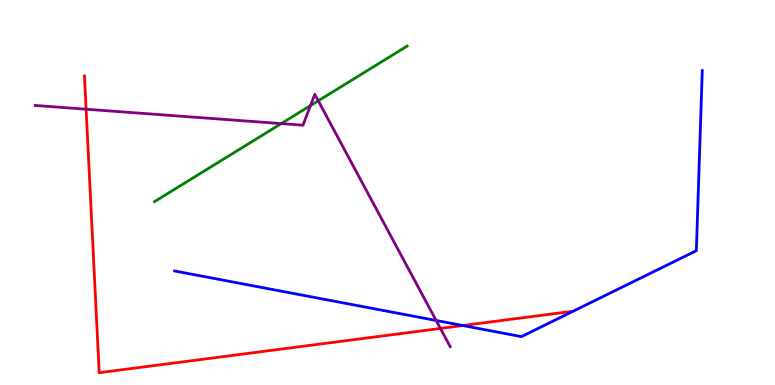[{'lines': ['blue', 'red'], 'intersections': [{'x': 5.97, 'y': 1.54}]}, {'lines': ['green', 'red'], 'intersections': []}, {'lines': ['purple', 'red'], 'intersections': [{'x': 1.11, 'y': 7.16}, {'x': 5.68, 'y': 1.47}]}, {'lines': ['blue', 'green'], 'intersections': []}, {'lines': ['blue', 'purple'], 'intersections': [{'x': 5.63, 'y': 1.68}]}, {'lines': ['green', 'purple'], 'intersections': [{'x': 3.63, 'y': 6.79}, {'x': 4.01, 'y': 7.26}, {'x': 4.11, 'y': 7.38}]}]